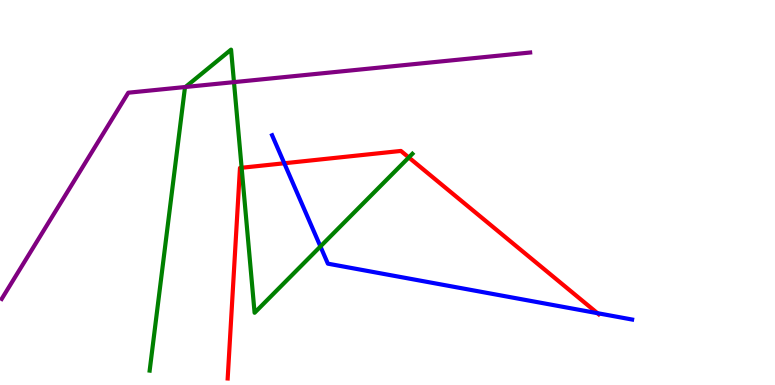[{'lines': ['blue', 'red'], 'intersections': [{'x': 3.67, 'y': 5.76}, {'x': 7.71, 'y': 1.87}]}, {'lines': ['green', 'red'], 'intersections': [{'x': 3.12, 'y': 5.64}, {'x': 5.27, 'y': 5.91}]}, {'lines': ['purple', 'red'], 'intersections': []}, {'lines': ['blue', 'green'], 'intersections': [{'x': 4.13, 'y': 3.6}]}, {'lines': ['blue', 'purple'], 'intersections': []}, {'lines': ['green', 'purple'], 'intersections': [{'x': 2.39, 'y': 7.74}, {'x': 3.02, 'y': 7.87}]}]